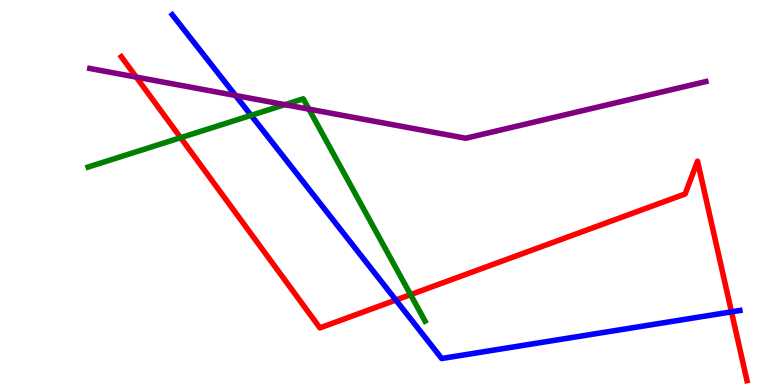[{'lines': ['blue', 'red'], 'intersections': [{'x': 5.11, 'y': 2.21}, {'x': 9.44, 'y': 1.9}]}, {'lines': ['green', 'red'], 'intersections': [{'x': 2.33, 'y': 6.42}, {'x': 5.3, 'y': 2.35}]}, {'lines': ['purple', 'red'], 'intersections': [{'x': 1.76, 'y': 8.0}]}, {'lines': ['blue', 'green'], 'intersections': [{'x': 3.24, 'y': 7.0}]}, {'lines': ['blue', 'purple'], 'intersections': [{'x': 3.04, 'y': 7.52}]}, {'lines': ['green', 'purple'], 'intersections': [{'x': 3.68, 'y': 7.28}, {'x': 3.99, 'y': 7.17}]}]